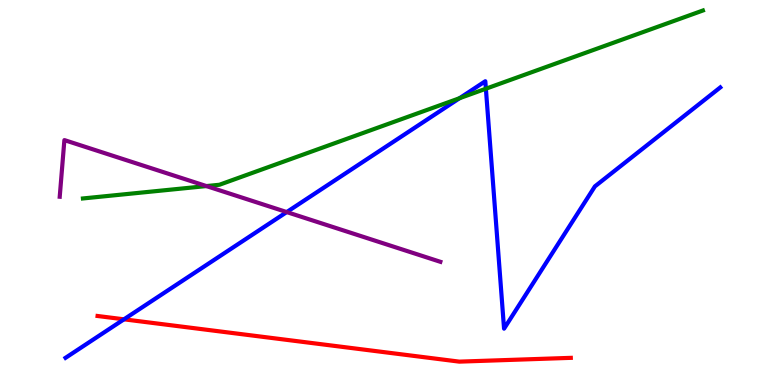[{'lines': ['blue', 'red'], 'intersections': [{'x': 1.6, 'y': 1.71}]}, {'lines': ['green', 'red'], 'intersections': []}, {'lines': ['purple', 'red'], 'intersections': []}, {'lines': ['blue', 'green'], 'intersections': [{'x': 5.93, 'y': 7.45}, {'x': 6.27, 'y': 7.7}]}, {'lines': ['blue', 'purple'], 'intersections': [{'x': 3.7, 'y': 4.49}]}, {'lines': ['green', 'purple'], 'intersections': [{'x': 2.66, 'y': 5.17}]}]